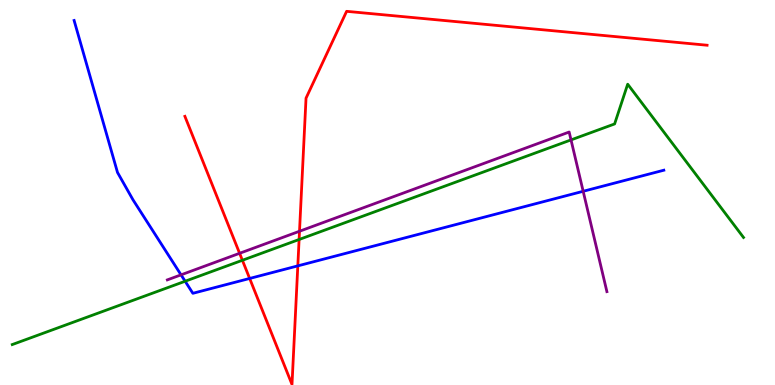[{'lines': ['blue', 'red'], 'intersections': [{'x': 3.22, 'y': 2.77}, {'x': 3.84, 'y': 3.09}]}, {'lines': ['green', 'red'], 'intersections': [{'x': 3.13, 'y': 3.24}, {'x': 3.86, 'y': 3.78}]}, {'lines': ['purple', 'red'], 'intersections': [{'x': 3.09, 'y': 3.42}, {'x': 3.86, 'y': 3.99}]}, {'lines': ['blue', 'green'], 'intersections': [{'x': 2.39, 'y': 2.69}]}, {'lines': ['blue', 'purple'], 'intersections': [{'x': 2.34, 'y': 2.86}, {'x': 7.52, 'y': 5.03}]}, {'lines': ['green', 'purple'], 'intersections': [{'x': 7.37, 'y': 6.37}]}]